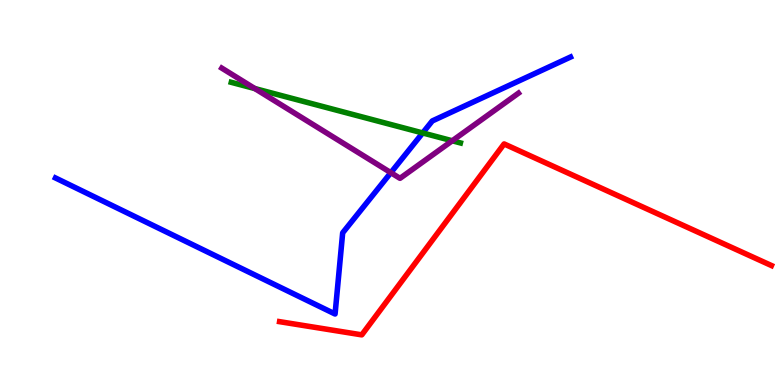[{'lines': ['blue', 'red'], 'intersections': []}, {'lines': ['green', 'red'], 'intersections': []}, {'lines': ['purple', 'red'], 'intersections': []}, {'lines': ['blue', 'green'], 'intersections': [{'x': 5.45, 'y': 6.55}]}, {'lines': ['blue', 'purple'], 'intersections': [{'x': 5.04, 'y': 5.51}]}, {'lines': ['green', 'purple'], 'intersections': [{'x': 3.29, 'y': 7.7}, {'x': 5.84, 'y': 6.34}]}]